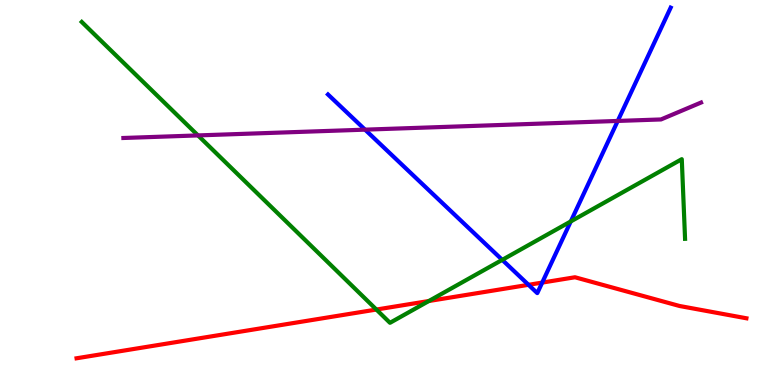[{'lines': ['blue', 'red'], 'intersections': [{'x': 6.82, 'y': 2.6}, {'x': 7.0, 'y': 2.66}]}, {'lines': ['green', 'red'], 'intersections': [{'x': 4.86, 'y': 1.96}, {'x': 5.53, 'y': 2.18}]}, {'lines': ['purple', 'red'], 'intersections': []}, {'lines': ['blue', 'green'], 'intersections': [{'x': 6.48, 'y': 3.25}, {'x': 7.37, 'y': 4.25}]}, {'lines': ['blue', 'purple'], 'intersections': [{'x': 4.71, 'y': 6.63}, {'x': 7.97, 'y': 6.86}]}, {'lines': ['green', 'purple'], 'intersections': [{'x': 2.55, 'y': 6.48}]}]